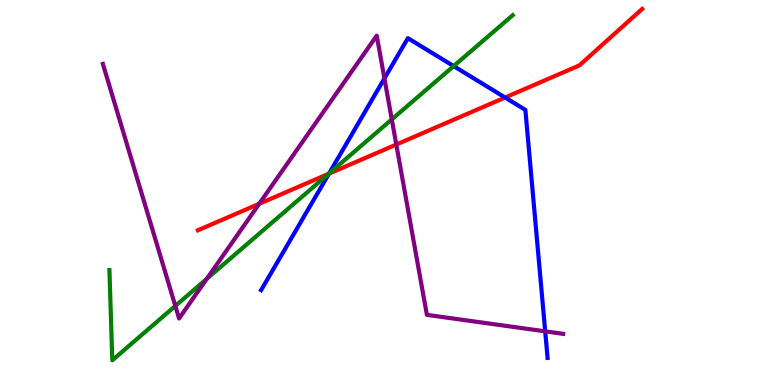[{'lines': ['blue', 'red'], 'intersections': [{'x': 4.24, 'y': 5.49}, {'x': 6.52, 'y': 7.47}]}, {'lines': ['green', 'red'], 'intersections': [{'x': 4.24, 'y': 5.49}]}, {'lines': ['purple', 'red'], 'intersections': [{'x': 3.34, 'y': 4.71}, {'x': 5.11, 'y': 6.25}]}, {'lines': ['blue', 'green'], 'intersections': [{'x': 4.25, 'y': 5.49}, {'x': 5.85, 'y': 8.28}]}, {'lines': ['blue', 'purple'], 'intersections': [{'x': 4.96, 'y': 7.96}, {'x': 7.03, 'y': 1.39}]}, {'lines': ['green', 'purple'], 'intersections': [{'x': 2.26, 'y': 2.05}, {'x': 2.67, 'y': 2.76}, {'x': 5.06, 'y': 6.9}]}]